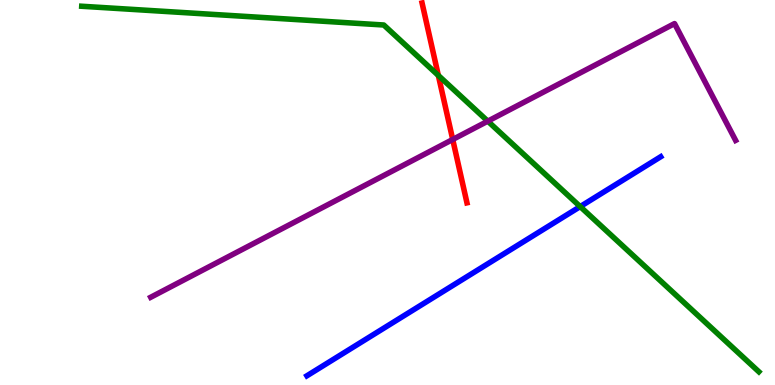[{'lines': ['blue', 'red'], 'intersections': []}, {'lines': ['green', 'red'], 'intersections': [{'x': 5.66, 'y': 8.04}]}, {'lines': ['purple', 'red'], 'intersections': [{'x': 5.84, 'y': 6.38}]}, {'lines': ['blue', 'green'], 'intersections': [{'x': 7.49, 'y': 4.63}]}, {'lines': ['blue', 'purple'], 'intersections': []}, {'lines': ['green', 'purple'], 'intersections': [{'x': 6.29, 'y': 6.85}]}]